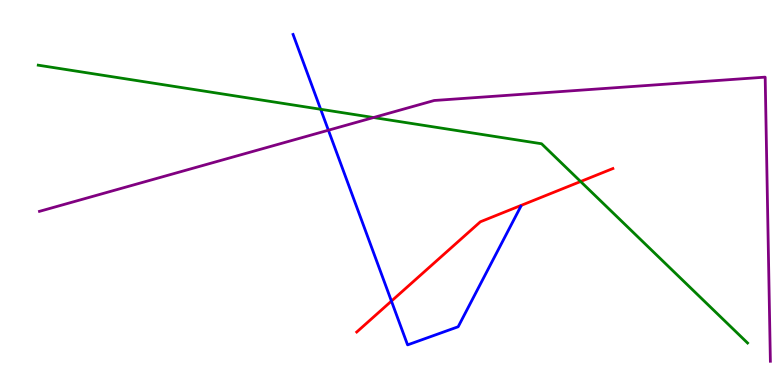[{'lines': ['blue', 'red'], 'intersections': [{'x': 5.05, 'y': 2.18}]}, {'lines': ['green', 'red'], 'intersections': [{'x': 7.49, 'y': 5.29}]}, {'lines': ['purple', 'red'], 'intersections': []}, {'lines': ['blue', 'green'], 'intersections': [{'x': 4.14, 'y': 7.16}]}, {'lines': ['blue', 'purple'], 'intersections': [{'x': 4.24, 'y': 6.62}]}, {'lines': ['green', 'purple'], 'intersections': [{'x': 4.82, 'y': 6.95}]}]